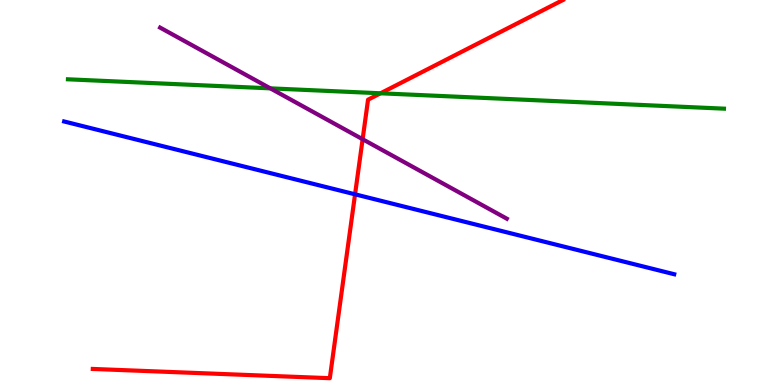[{'lines': ['blue', 'red'], 'intersections': [{'x': 4.58, 'y': 4.95}]}, {'lines': ['green', 'red'], 'intersections': [{'x': 4.91, 'y': 7.58}]}, {'lines': ['purple', 'red'], 'intersections': [{'x': 4.68, 'y': 6.38}]}, {'lines': ['blue', 'green'], 'intersections': []}, {'lines': ['blue', 'purple'], 'intersections': []}, {'lines': ['green', 'purple'], 'intersections': [{'x': 3.49, 'y': 7.71}]}]